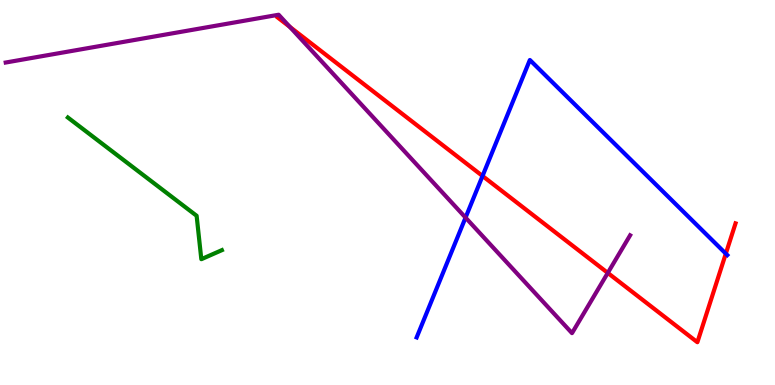[{'lines': ['blue', 'red'], 'intersections': [{'x': 6.23, 'y': 5.43}, {'x': 9.37, 'y': 3.41}]}, {'lines': ['green', 'red'], 'intersections': []}, {'lines': ['purple', 'red'], 'intersections': [{'x': 3.74, 'y': 9.3}, {'x': 7.84, 'y': 2.91}]}, {'lines': ['blue', 'green'], 'intersections': []}, {'lines': ['blue', 'purple'], 'intersections': [{'x': 6.01, 'y': 4.35}]}, {'lines': ['green', 'purple'], 'intersections': []}]